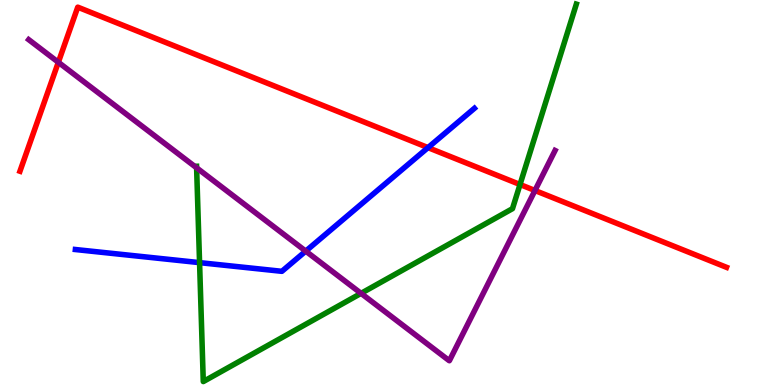[{'lines': ['blue', 'red'], 'intersections': [{'x': 5.52, 'y': 6.17}]}, {'lines': ['green', 'red'], 'intersections': [{'x': 6.71, 'y': 5.21}]}, {'lines': ['purple', 'red'], 'intersections': [{'x': 0.753, 'y': 8.38}, {'x': 6.9, 'y': 5.05}]}, {'lines': ['blue', 'green'], 'intersections': [{'x': 2.58, 'y': 3.18}]}, {'lines': ['blue', 'purple'], 'intersections': [{'x': 3.95, 'y': 3.48}]}, {'lines': ['green', 'purple'], 'intersections': [{'x': 2.54, 'y': 5.64}, {'x': 4.66, 'y': 2.38}]}]